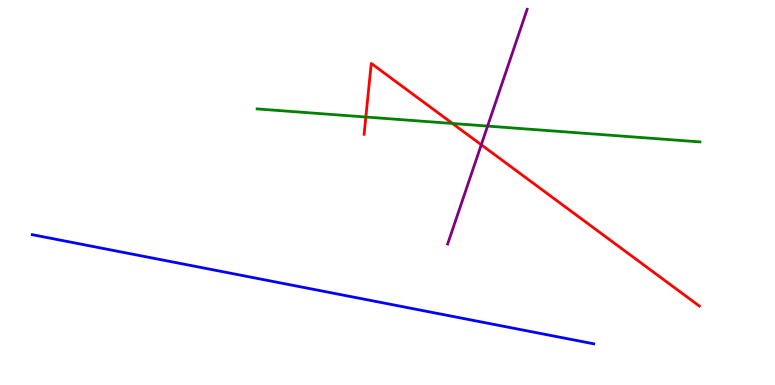[{'lines': ['blue', 'red'], 'intersections': []}, {'lines': ['green', 'red'], 'intersections': [{'x': 4.72, 'y': 6.96}, {'x': 5.84, 'y': 6.79}]}, {'lines': ['purple', 'red'], 'intersections': [{'x': 6.21, 'y': 6.24}]}, {'lines': ['blue', 'green'], 'intersections': []}, {'lines': ['blue', 'purple'], 'intersections': []}, {'lines': ['green', 'purple'], 'intersections': [{'x': 6.29, 'y': 6.72}]}]